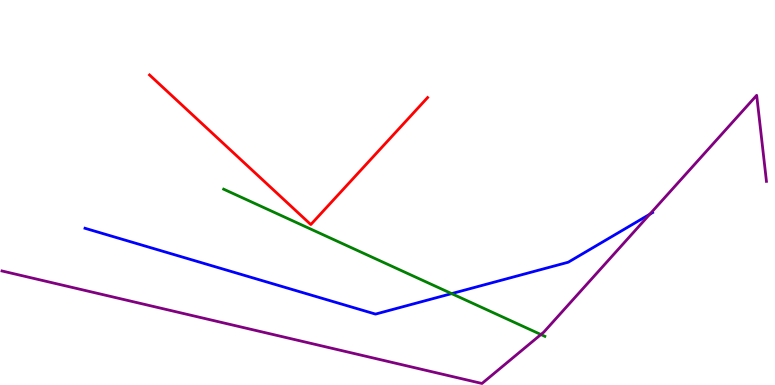[{'lines': ['blue', 'red'], 'intersections': []}, {'lines': ['green', 'red'], 'intersections': []}, {'lines': ['purple', 'red'], 'intersections': []}, {'lines': ['blue', 'green'], 'intersections': [{'x': 5.83, 'y': 2.37}]}, {'lines': ['blue', 'purple'], 'intersections': [{'x': 8.38, 'y': 4.44}]}, {'lines': ['green', 'purple'], 'intersections': [{'x': 6.98, 'y': 1.31}]}]